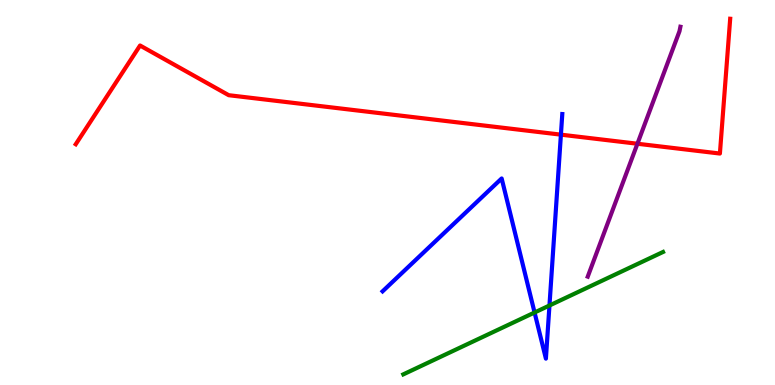[{'lines': ['blue', 'red'], 'intersections': [{'x': 7.24, 'y': 6.5}]}, {'lines': ['green', 'red'], 'intersections': []}, {'lines': ['purple', 'red'], 'intersections': [{'x': 8.22, 'y': 6.27}]}, {'lines': ['blue', 'green'], 'intersections': [{'x': 6.9, 'y': 1.88}, {'x': 7.09, 'y': 2.07}]}, {'lines': ['blue', 'purple'], 'intersections': []}, {'lines': ['green', 'purple'], 'intersections': []}]